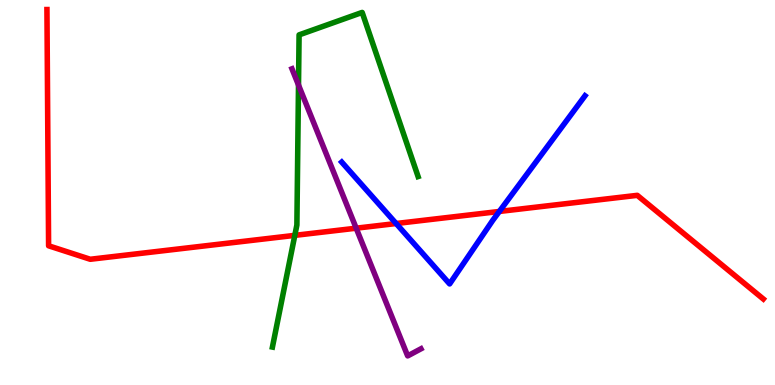[{'lines': ['blue', 'red'], 'intersections': [{'x': 5.11, 'y': 4.19}, {'x': 6.44, 'y': 4.51}]}, {'lines': ['green', 'red'], 'intersections': [{'x': 3.8, 'y': 3.89}]}, {'lines': ['purple', 'red'], 'intersections': [{'x': 4.6, 'y': 4.07}]}, {'lines': ['blue', 'green'], 'intersections': []}, {'lines': ['blue', 'purple'], 'intersections': []}, {'lines': ['green', 'purple'], 'intersections': [{'x': 3.85, 'y': 7.79}]}]